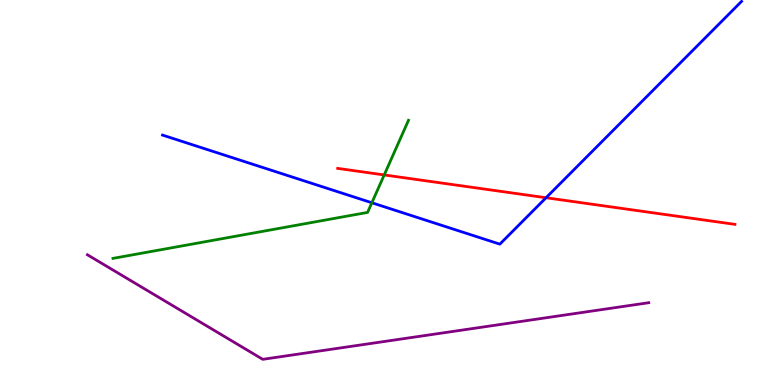[{'lines': ['blue', 'red'], 'intersections': [{'x': 7.05, 'y': 4.86}]}, {'lines': ['green', 'red'], 'intersections': [{'x': 4.96, 'y': 5.46}]}, {'lines': ['purple', 'red'], 'intersections': []}, {'lines': ['blue', 'green'], 'intersections': [{'x': 4.8, 'y': 4.73}]}, {'lines': ['blue', 'purple'], 'intersections': []}, {'lines': ['green', 'purple'], 'intersections': []}]